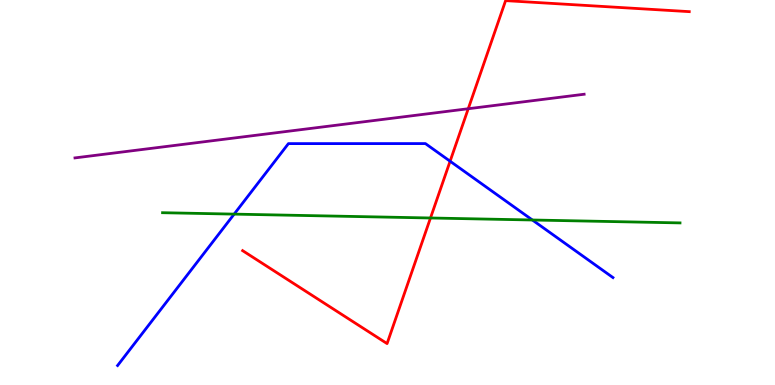[{'lines': ['blue', 'red'], 'intersections': [{'x': 5.81, 'y': 5.81}]}, {'lines': ['green', 'red'], 'intersections': [{'x': 5.55, 'y': 4.34}]}, {'lines': ['purple', 'red'], 'intersections': [{'x': 6.04, 'y': 7.18}]}, {'lines': ['blue', 'green'], 'intersections': [{'x': 3.02, 'y': 4.44}, {'x': 6.87, 'y': 4.29}]}, {'lines': ['blue', 'purple'], 'intersections': []}, {'lines': ['green', 'purple'], 'intersections': []}]